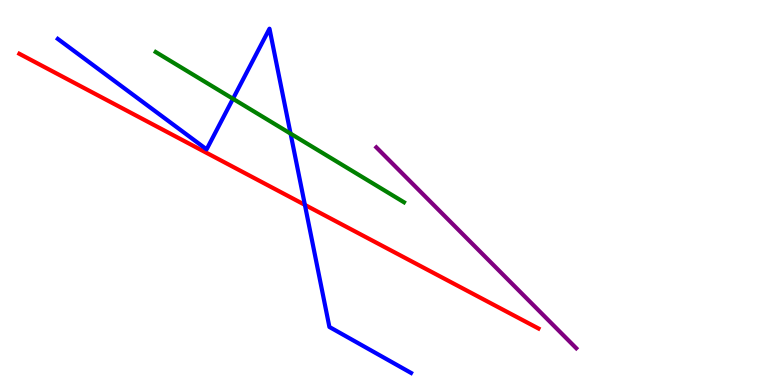[{'lines': ['blue', 'red'], 'intersections': [{'x': 3.93, 'y': 4.68}]}, {'lines': ['green', 'red'], 'intersections': []}, {'lines': ['purple', 'red'], 'intersections': []}, {'lines': ['blue', 'green'], 'intersections': [{'x': 3.01, 'y': 7.43}, {'x': 3.75, 'y': 6.53}]}, {'lines': ['blue', 'purple'], 'intersections': []}, {'lines': ['green', 'purple'], 'intersections': []}]